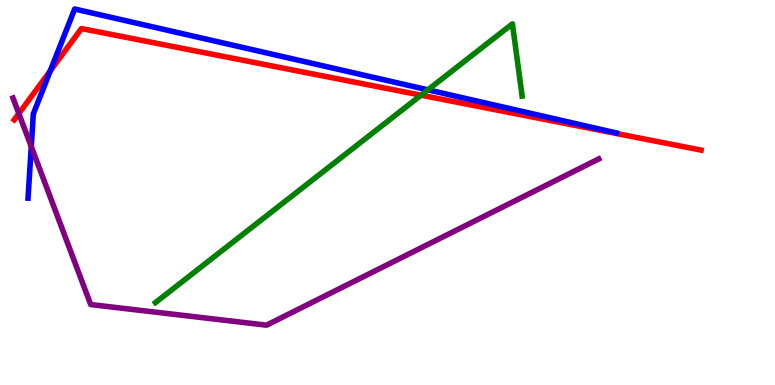[{'lines': ['blue', 'red'], 'intersections': [{'x': 0.649, 'y': 8.16}]}, {'lines': ['green', 'red'], 'intersections': [{'x': 5.43, 'y': 7.53}]}, {'lines': ['purple', 'red'], 'intersections': [{'x': 0.243, 'y': 7.05}]}, {'lines': ['blue', 'green'], 'intersections': [{'x': 5.52, 'y': 7.67}]}, {'lines': ['blue', 'purple'], 'intersections': [{'x': 0.403, 'y': 6.19}]}, {'lines': ['green', 'purple'], 'intersections': []}]